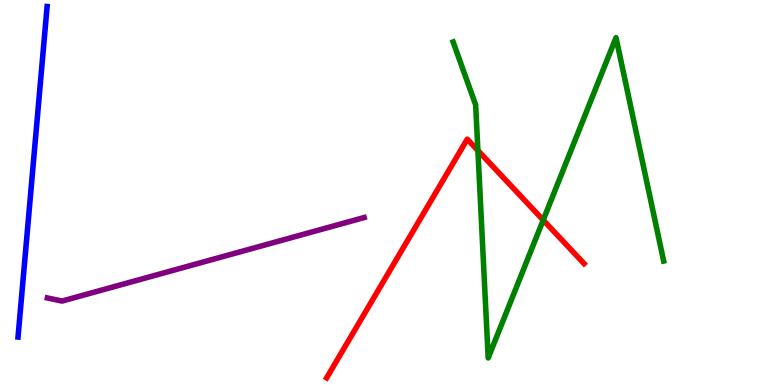[{'lines': ['blue', 'red'], 'intersections': []}, {'lines': ['green', 'red'], 'intersections': [{'x': 6.17, 'y': 6.09}, {'x': 7.01, 'y': 4.28}]}, {'lines': ['purple', 'red'], 'intersections': []}, {'lines': ['blue', 'green'], 'intersections': []}, {'lines': ['blue', 'purple'], 'intersections': []}, {'lines': ['green', 'purple'], 'intersections': []}]